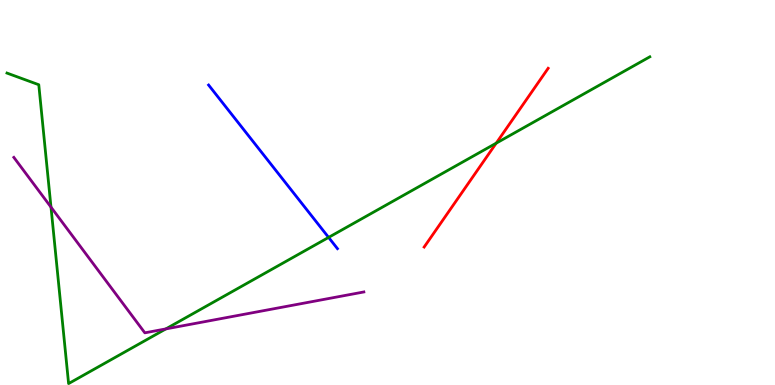[{'lines': ['blue', 'red'], 'intersections': []}, {'lines': ['green', 'red'], 'intersections': [{'x': 6.4, 'y': 6.28}]}, {'lines': ['purple', 'red'], 'intersections': []}, {'lines': ['blue', 'green'], 'intersections': [{'x': 4.24, 'y': 3.83}]}, {'lines': ['blue', 'purple'], 'intersections': []}, {'lines': ['green', 'purple'], 'intersections': [{'x': 0.658, 'y': 4.62}, {'x': 2.14, 'y': 1.46}]}]